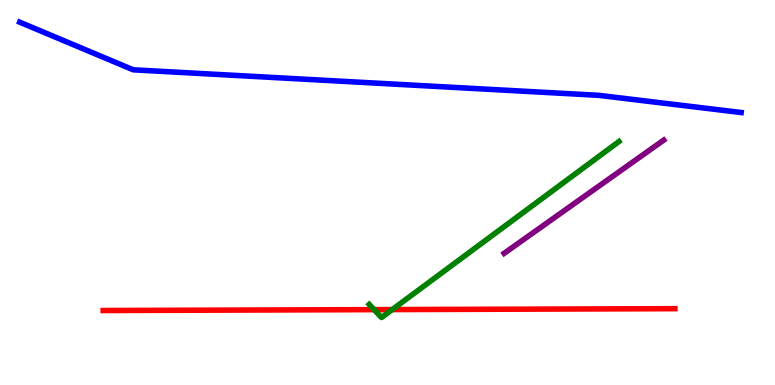[{'lines': ['blue', 'red'], 'intersections': []}, {'lines': ['green', 'red'], 'intersections': [{'x': 4.83, 'y': 1.96}, {'x': 5.06, 'y': 1.96}]}, {'lines': ['purple', 'red'], 'intersections': []}, {'lines': ['blue', 'green'], 'intersections': []}, {'lines': ['blue', 'purple'], 'intersections': []}, {'lines': ['green', 'purple'], 'intersections': []}]